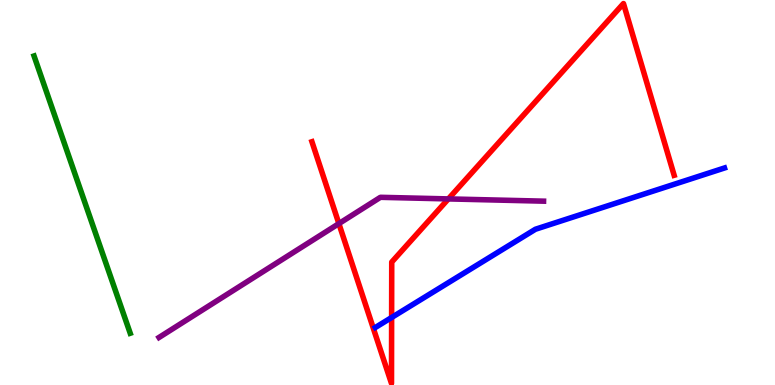[{'lines': ['blue', 'red'], 'intersections': [{'x': 5.05, 'y': 1.75}]}, {'lines': ['green', 'red'], 'intersections': []}, {'lines': ['purple', 'red'], 'intersections': [{'x': 4.37, 'y': 4.19}, {'x': 5.79, 'y': 4.83}]}, {'lines': ['blue', 'green'], 'intersections': []}, {'lines': ['blue', 'purple'], 'intersections': []}, {'lines': ['green', 'purple'], 'intersections': []}]